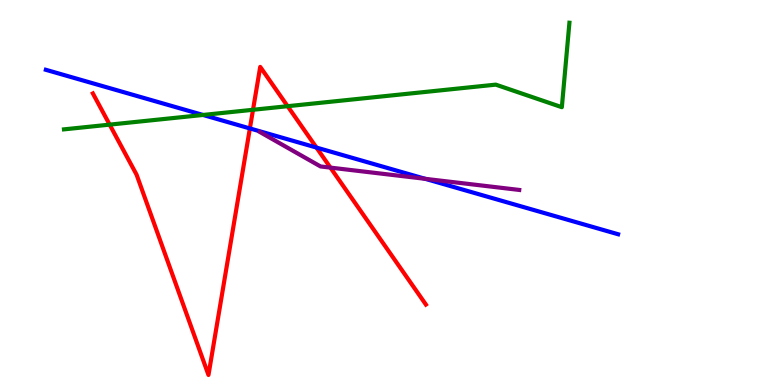[{'lines': ['blue', 'red'], 'intersections': [{'x': 3.22, 'y': 6.66}, {'x': 4.08, 'y': 6.17}]}, {'lines': ['green', 'red'], 'intersections': [{'x': 1.41, 'y': 6.76}, {'x': 3.26, 'y': 7.15}, {'x': 3.71, 'y': 7.24}]}, {'lines': ['purple', 'red'], 'intersections': [{'x': 4.26, 'y': 5.65}]}, {'lines': ['blue', 'green'], 'intersections': [{'x': 2.62, 'y': 7.01}]}, {'lines': ['blue', 'purple'], 'intersections': [{'x': 5.49, 'y': 5.36}]}, {'lines': ['green', 'purple'], 'intersections': []}]